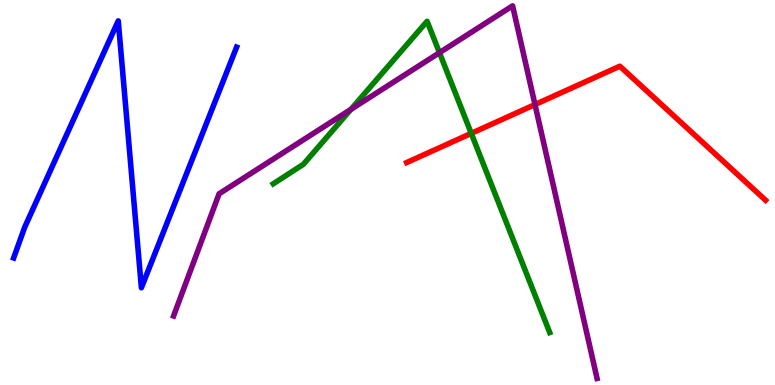[{'lines': ['blue', 'red'], 'intersections': []}, {'lines': ['green', 'red'], 'intersections': [{'x': 6.08, 'y': 6.54}]}, {'lines': ['purple', 'red'], 'intersections': [{'x': 6.9, 'y': 7.28}]}, {'lines': ['blue', 'green'], 'intersections': []}, {'lines': ['blue', 'purple'], 'intersections': []}, {'lines': ['green', 'purple'], 'intersections': [{'x': 4.53, 'y': 7.16}, {'x': 5.67, 'y': 8.63}]}]